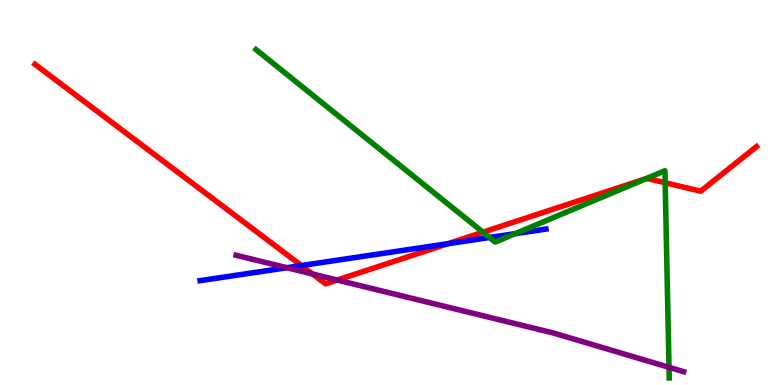[{'lines': ['blue', 'red'], 'intersections': [{'x': 3.89, 'y': 3.1}, {'x': 5.78, 'y': 3.67}]}, {'lines': ['green', 'red'], 'intersections': [{'x': 6.23, 'y': 3.97}, {'x': 8.34, 'y': 5.36}, {'x': 8.58, 'y': 5.25}]}, {'lines': ['purple', 'red'], 'intersections': [{'x': 4.03, 'y': 2.88}, {'x': 4.35, 'y': 2.73}]}, {'lines': ['blue', 'green'], 'intersections': [{'x': 6.32, 'y': 3.83}, {'x': 6.65, 'y': 3.93}]}, {'lines': ['blue', 'purple'], 'intersections': [{'x': 3.7, 'y': 3.05}]}, {'lines': ['green', 'purple'], 'intersections': [{'x': 8.63, 'y': 0.459}]}]